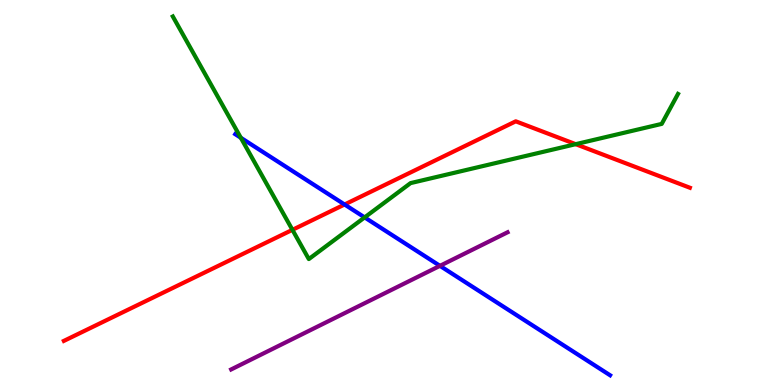[{'lines': ['blue', 'red'], 'intersections': [{'x': 4.45, 'y': 4.69}]}, {'lines': ['green', 'red'], 'intersections': [{'x': 3.77, 'y': 4.03}, {'x': 7.43, 'y': 6.26}]}, {'lines': ['purple', 'red'], 'intersections': []}, {'lines': ['blue', 'green'], 'intersections': [{'x': 3.11, 'y': 6.42}, {'x': 4.71, 'y': 4.35}]}, {'lines': ['blue', 'purple'], 'intersections': [{'x': 5.68, 'y': 3.1}]}, {'lines': ['green', 'purple'], 'intersections': []}]